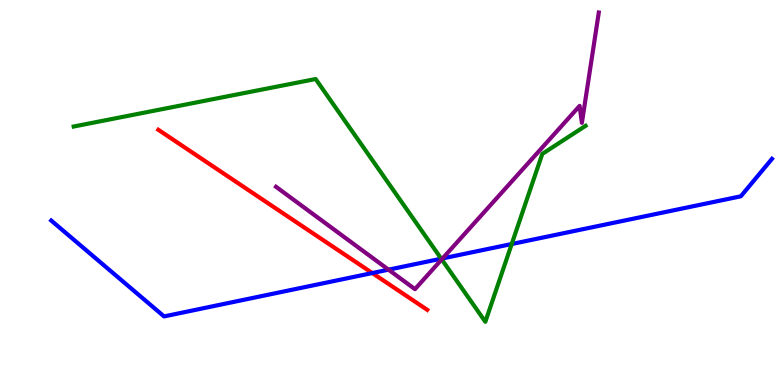[{'lines': ['blue', 'red'], 'intersections': [{'x': 4.8, 'y': 2.91}]}, {'lines': ['green', 'red'], 'intersections': []}, {'lines': ['purple', 'red'], 'intersections': []}, {'lines': ['blue', 'green'], 'intersections': [{'x': 5.69, 'y': 3.28}, {'x': 6.6, 'y': 3.66}]}, {'lines': ['blue', 'purple'], 'intersections': [{'x': 5.01, 'y': 3.0}, {'x': 5.71, 'y': 3.29}]}, {'lines': ['green', 'purple'], 'intersections': [{'x': 5.7, 'y': 3.26}]}]